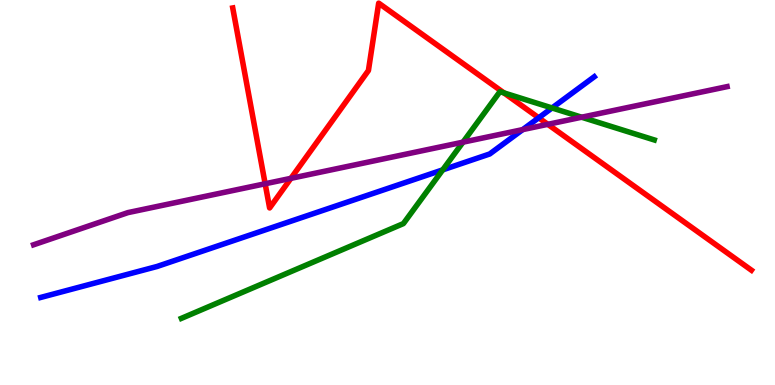[{'lines': ['blue', 'red'], 'intersections': [{'x': 6.95, 'y': 6.94}]}, {'lines': ['green', 'red'], 'intersections': [{'x': 6.5, 'y': 7.59}]}, {'lines': ['purple', 'red'], 'intersections': [{'x': 3.42, 'y': 5.23}, {'x': 3.75, 'y': 5.37}, {'x': 7.07, 'y': 6.77}]}, {'lines': ['blue', 'green'], 'intersections': [{'x': 5.71, 'y': 5.59}, {'x': 7.12, 'y': 7.2}]}, {'lines': ['blue', 'purple'], 'intersections': [{'x': 6.74, 'y': 6.63}]}, {'lines': ['green', 'purple'], 'intersections': [{'x': 5.97, 'y': 6.31}, {'x': 7.51, 'y': 6.96}]}]